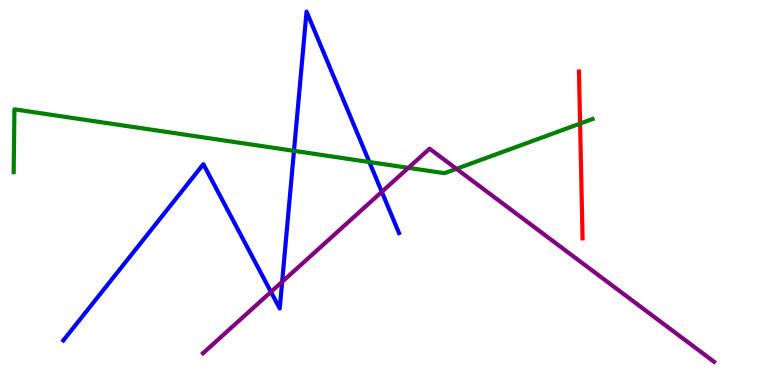[{'lines': ['blue', 'red'], 'intersections': []}, {'lines': ['green', 'red'], 'intersections': [{'x': 7.49, 'y': 6.79}]}, {'lines': ['purple', 'red'], 'intersections': []}, {'lines': ['blue', 'green'], 'intersections': [{'x': 3.79, 'y': 6.08}, {'x': 4.77, 'y': 5.79}]}, {'lines': ['blue', 'purple'], 'intersections': [{'x': 3.5, 'y': 2.42}, {'x': 3.64, 'y': 2.68}, {'x': 4.93, 'y': 5.02}]}, {'lines': ['green', 'purple'], 'intersections': [{'x': 5.27, 'y': 5.64}, {'x': 5.89, 'y': 5.61}]}]